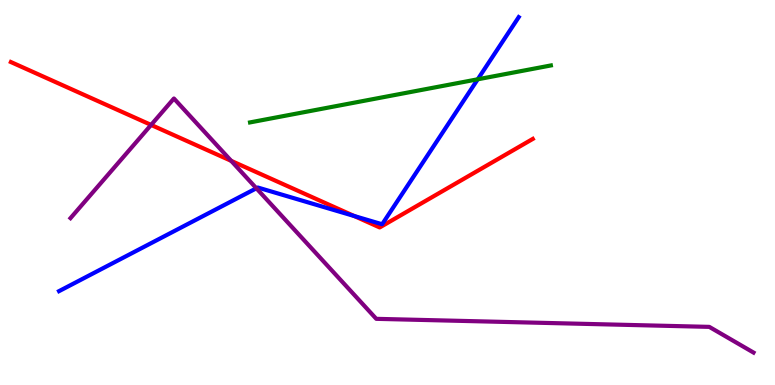[{'lines': ['blue', 'red'], 'intersections': [{'x': 4.57, 'y': 4.39}]}, {'lines': ['green', 'red'], 'intersections': []}, {'lines': ['purple', 'red'], 'intersections': [{'x': 1.95, 'y': 6.76}, {'x': 2.98, 'y': 5.82}]}, {'lines': ['blue', 'green'], 'intersections': [{'x': 6.16, 'y': 7.94}]}, {'lines': ['blue', 'purple'], 'intersections': [{'x': 3.31, 'y': 5.11}]}, {'lines': ['green', 'purple'], 'intersections': []}]